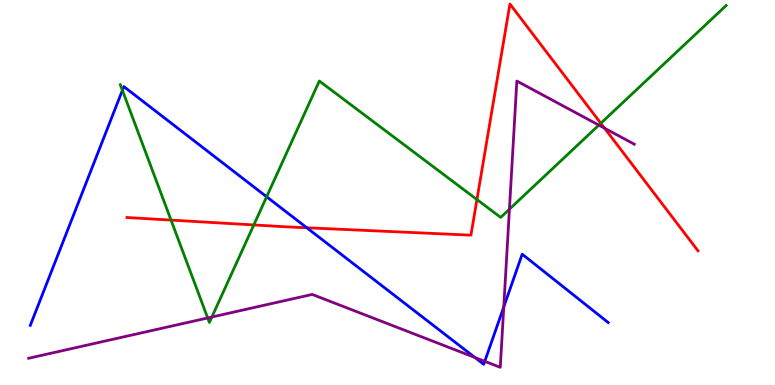[{'lines': ['blue', 'red'], 'intersections': [{'x': 3.96, 'y': 4.08}]}, {'lines': ['green', 'red'], 'intersections': [{'x': 2.21, 'y': 4.28}, {'x': 3.27, 'y': 4.16}, {'x': 6.15, 'y': 4.82}, {'x': 7.75, 'y': 6.8}]}, {'lines': ['purple', 'red'], 'intersections': [{'x': 7.8, 'y': 6.67}]}, {'lines': ['blue', 'green'], 'intersections': [{'x': 1.58, 'y': 7.65}, {'x': 3.44, 'y': 4.89}]}, {'lines': ['blue', 'purple'], 'intersections': [{'x': 6.13, 'y': 0.714}, {'x': 6.26, 'y': 0.615}, {'x': 6.5, 'y': 2.03}]}, {'lines': ['green', 'purple'], 'intersections': [{'x': 2.68, 'y': 1.74}, {'x': 2.73, 'y': 1.77}, {'x': 6.57, 'y': 4.57}, {'x': 7.73, 'y': 6.75}]}]